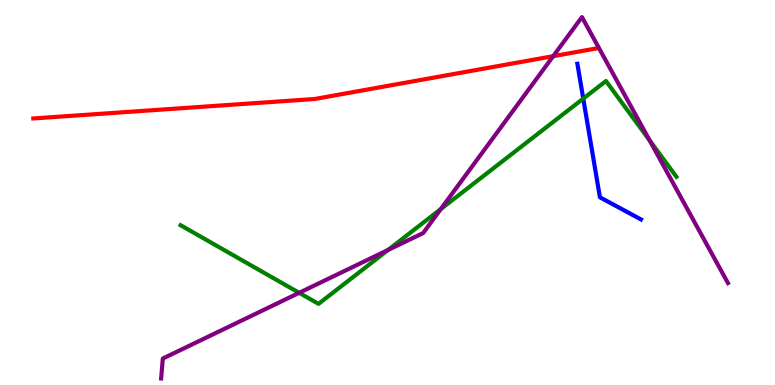[{'lines': ['blue', 'red'], 'intersections': []}, {'lines': ['green', 'red'], 'intersections': []}, {'lines': ['purple', 'red'], 'intersections': [{'x': 7.14, 'y': 8.54}]}, {'lines': ['blue', 'green'], 'intersections': [{'x': 7.53, 'y': 7.44}]}, {'lines': ['blue', 'purple'], 'intersections': []}, {'lines': ['green', 'purple'], 'intersections': [{'x': 3.86, 'y': 2.39}, {'x': 5.01, 'y': 3.51}, {'x': 5.69, 'y': 4.57}, {'x': 8.38, 'y': 6.35}]}]